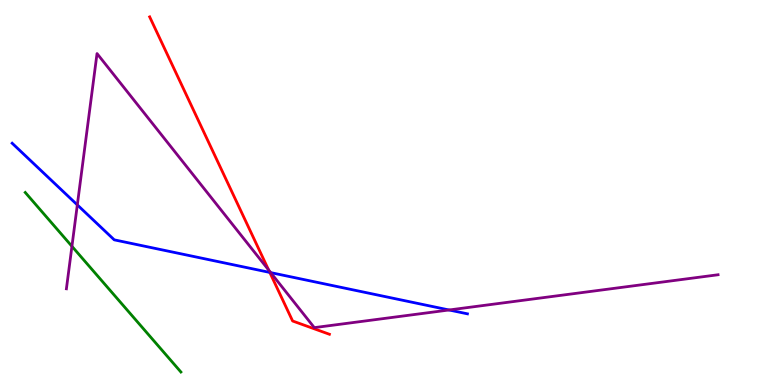[{'lines': ['blue', 'red'], 'intersections': [{'x': 3.48, 'y': 2.92}]}, {'lines': ['green', 'red'], 'intersections': []}, {'lines': ['purple', 'red'], 'intersections': [{'x': 3.47, 'y': 2.99}]}, {'lines': ['blue', 'green'], 'intersections': []}, {'lines': ['blue', 'purple'], 'intersections': [{'x': 0.998, 'y': 4.68}, {'x': 3.49, 'y': 2.92}, {'x': 5.79, 'y': 1.95}]}, {'lines': ['green', 'purple'], 'intersections': [{'x': 0.928, 'y': 3.6}]}]